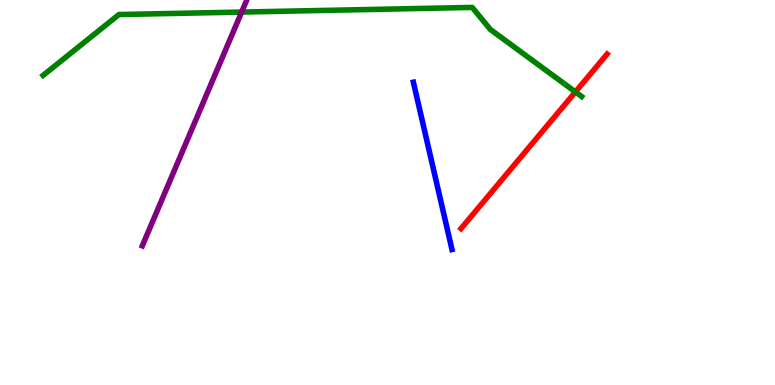[{'lines': ['blue', 'red'], 'intersections': []}, {'lines': ['green', 'red'], 'intersections': [{'x': 7.42, 'y': 7.61}]}, {'lines': ['purple', 'red'], 'intersections': []}, {'lines': ['blue', 'green'], 'intersections': []}, {'lines': ['blue', 'purple'], 'intersections': []}, {'lines': ['green', 'purple'], 'intersections': [{'x': 3.12, 'y': 9.69}]}]